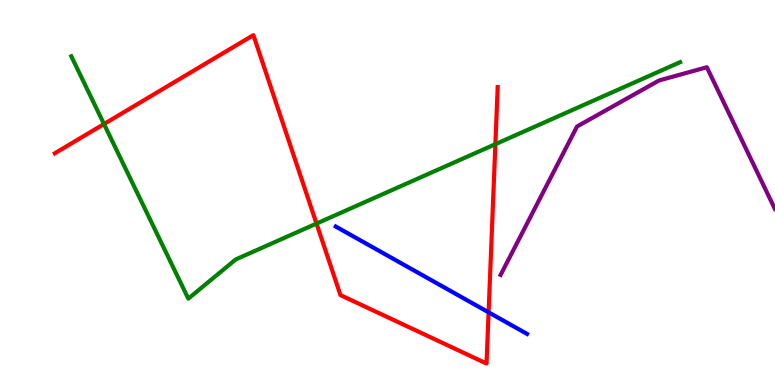[{'lines': ['blue', 'red'], 'intersections': [{'x': 6.3, 'y': 1.89}]}, {'lines': ['green', 'red'], 'intersections': [{'x': 1.34, 'y': 6.78}, {'x': 4.08, 'y': 4.19}, {'x': 6.39, 'y': 6.26}]}, {'lines': ['purple', 'red'], 'intersections': []}, {'lines': ['blue', 'green'], 'intersections': []}, {'lines': ['blue', 'purple'], 'intersections': []}, {'lines': ['green', 'purple'], 'intersections': []}]